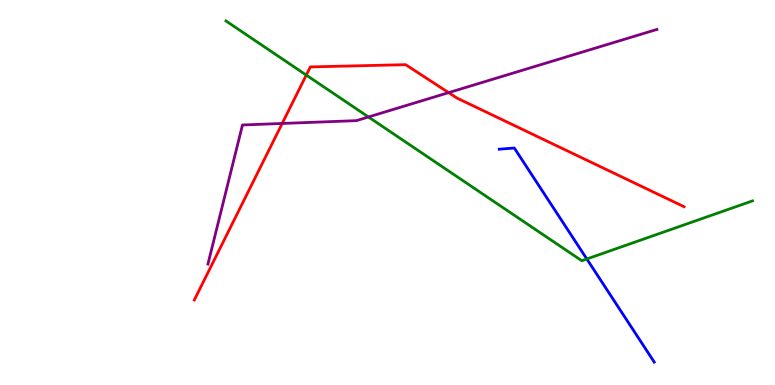[{'lines': ['blue', 'red'], 'intersections': []}, {'lines': ['green', 'red'], 'intersections': [{'x': 3.95, 'y': 8.05}]}, {'lines': ['purple', 'red'], 'intersections': [{'x': 3.64, 'y': 6.79}, {'x': 5.79, 'y': 7.59}]}, {'lines': ['blue', 'green'], 'intersections': [{'x': 7.57, 'y': 3.27}]}, {'lines': ['blue', 'purple'], 'intersections': []}, {'lines': ['green', 'purple'], 'intersections': [{'x': 4.75, 'y': 6.96}]}]